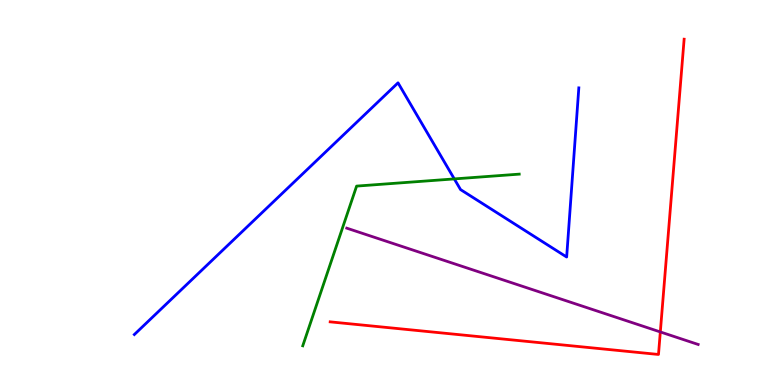[{'lines': ['blue', 'red'], 'intersections': []}, {'lines': ['green', 'red'], 'intersections': []}, {'lines': ['purple', 'red'], 'intersections': [{'x': 8.52, 'y': 1.38}]}, {'lines': ['blue', 'green'], 'intersections': [{'x': 5.86, 'y': 5.35}]}, {'lines': ['blue', 'purple'], 'intersections': []}, {'lines': ['green', 'purple'], 'intersections': []}]